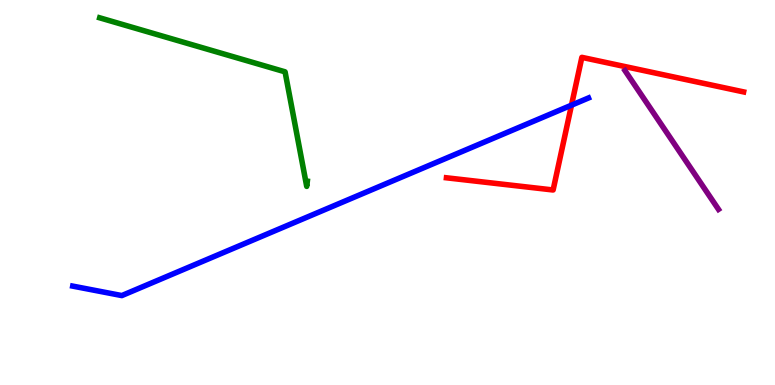[{'lines': ['blue', 'red'], 'intersections': [{'x': 7.37, 'y': 7.27}]}, {'lines': ['green', 'red'], 'intersections': []}, {'lines': ['purple', 'red'], 'intersections': []}, {'lines': ['blue', 'green'], 'intersections': []}, {'lines': ['blue', 'purple'], 'intersections': []}, {'lines': ['green', 'purple'], 'intersections': []}]